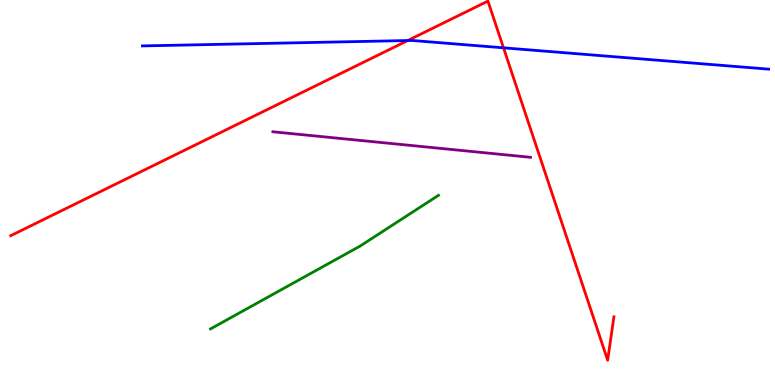[{'lines': ['blue', 'red'], 'intersections': [{'x': 5.26, 'y': 8.95}, {'x': 6.5, 'y': 8.76}]}, {'lines': ['green', 'red'], 'intersections': []}, {'lines': ['purple', 'red'], 'intersections': []}, {'lines': ['blue', 'green'], 'intersections': []}, {'lines': ['blue', 'purple'], 'intersections': []}, {'lines': ['green', 'purple'], 'intersections': []}]